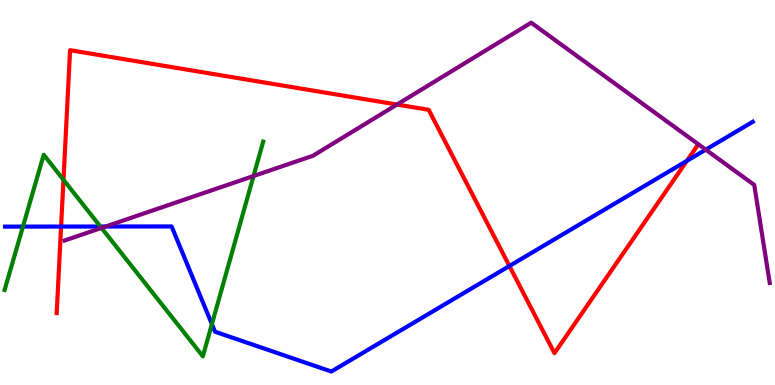[{'lines': ['blue', 'red'], 'intersections': [{'x': 0.788, 'y': 4.12}, {'x': 6.57, 'y': 3.09}, {'x': 8.86, 'y': 5.82}]}, {'lines': ['green', 'red'], 'intersections': [{'x': 0.819, 'y': 5.33}]}, {'lines': ['purple', 'red'], 'intersections': [{'x': 5.12, 'y': 7.28}]}, {'lines': ['blue', 'green'], 'intersections': [{'x': 0.296, 'y': 4.11}, {'x': 1.3, 'y': 4.12}, {'x': 2.73, 'y': 1.58}]}, {'lines': ['blue', 'purple'], 'intersections': [{'x': 1.36, 'y': 4.12}, {'x': 9.11, 'y': 6.11}]}, {'lines': ['green', 'purple'], 'intersections': [{'x': 1.31, 'y': 4.08}, {'x': 3.27, 'y': 5.43}]}]